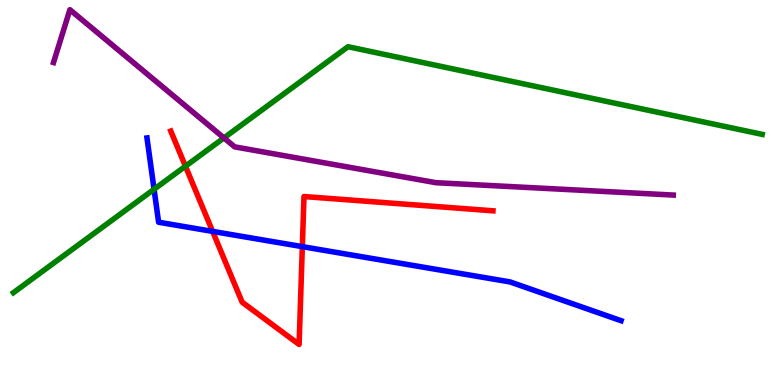[{'lines': ['blue', 'red'], 'intersections': [{'x': 2.74, 'y': 3.99}, {'x': 3.9, 'y': 3.59}]}, {'lines': ['green', 'red'], 'intersections': [{'x': 2.39, 'y': 5.68}]}, {'lines': ['purple', 'red'], 'intersections': []}, {'lines': ['blue', 'green'], 'intersections': [{'x': 1.99, 'y': 5.08}]}, {'lines': ['blue', 'purple'], 'intersections': []}, {'lines': ['green', 'purple'], 'intersections': [{'x': 2.89, 'y': 6.42}]}]